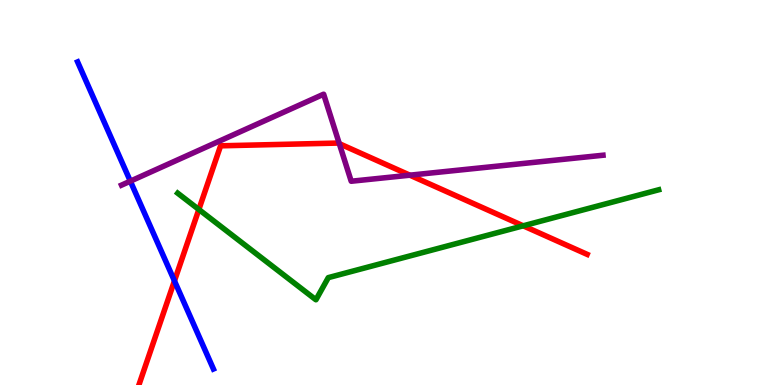[{'lines': ['blue', 'red'], 'intersections': [{'x': 2.25, 'y': 2.7}]}, {'lines': ['green', 'red'], 'intersections': [{'x': 2.57, 'y': 4.56}, {'x': 6.75, 'y': 4.13}]}, {'lines': ['purple', 'red'], 'intersections': [{'x': 4.38, 'y': 6.27}, {'x': 5.29, 'y': 5.45}]}, {'lines': ['blue', 'green'], 'intersections': []}, {'lines': ['blue', 'purple'], 'intersections': [{'x': 1.68, 'y': 5.29}]}, {'lines': ['green', 'purple'], 'intersections': []}]